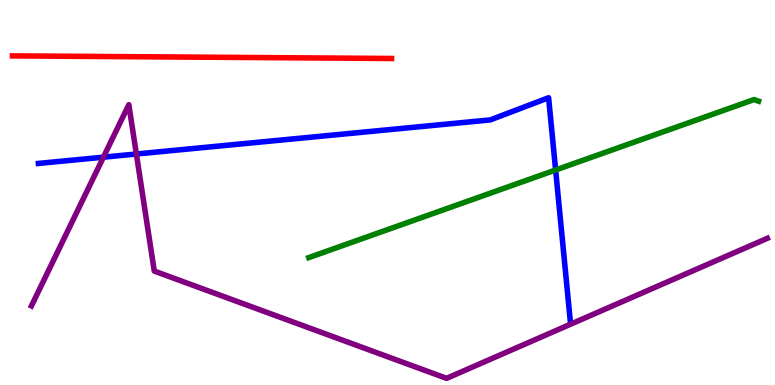[{'lines': ['blue', 'red'], 'intersections': []}, {'lines': ['green', 'red'], 'intersections': []}, {'lines': ['purple', 'red'], 'intersections': []}, {'lines': ['blue', 'green'], 'intersections': [{'x': 7.17, 'y': 5.58}]}, {'lines': ['blue', 'purple'], 'intersections': [{'x': 1.33, 'y': 5.92}, {'x': 1.76, 'y': 6.0}]}, {'lines': ['green', 'purple'], 'intersections': []}]